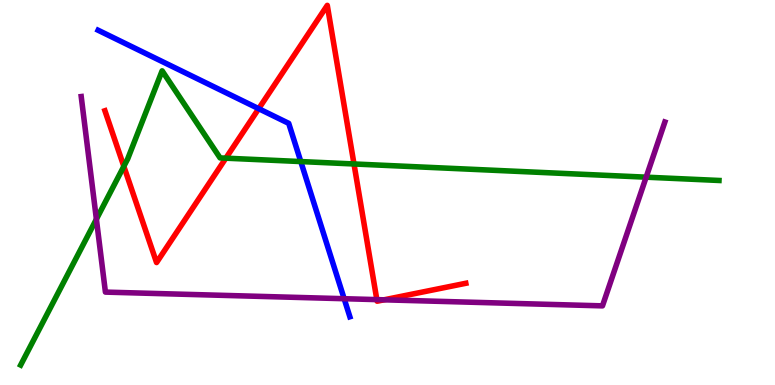[{'lines': ['blue', 'red'], 'intersections': [{'x': 3.34, 'y': 7.18}]}, {'lines': ['green', 'red'], 'intersections': [{'x': 1.6, 'y': 5.68}, {'x': 2.91, 'y': 5.89}, {'x': 4.57, 'y': 5.74}]}, {'lines': ['purple', 'red'], 'intersections': [{'x': 4.86, 'y': 2.22}, {'x': 4.96, 'y': 2.21}]}, {'lines': ['blue', 'green'], 'intersections': [{'x': 3.88, 'y': 5.8}]}, {'lines': ['blue', 'purple'], 'intersections': [{'x': 4.44, 'y': 2.24}]}, {'lines': ['green', 'purple'], 'intersections': [{'x': 1.24, 'y': 4.31}, {'x': 8.34, 'y': 5.4}]}]